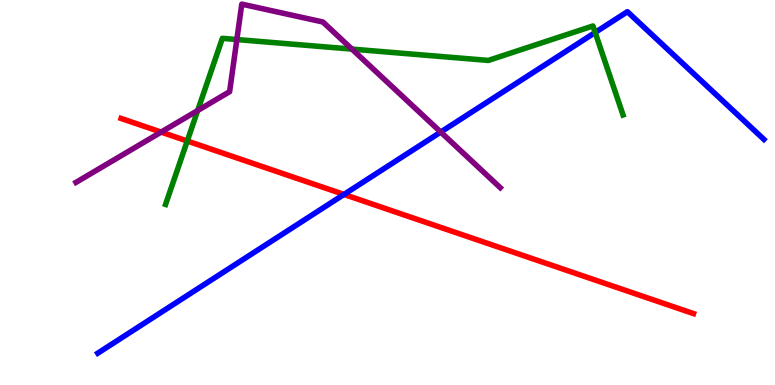[{'lines': ['blue', 'red'], 'intersections': [{'x': 4.44, 'y': 4.95}]}, {'lines': ['green', 'red'], 'intersections': [{'x': 2.42, 'y': 6.34}]}, {'lines': ['purple', 'red'], 'intersections': [{'x': 2.08, 'y': 6.57}]}, {'lines': ['blue', 'green'], 'intersections': [{'x': 7.68, 'y': 9.16}]}, {'lines': ['blue', 'purple'], 'intersections': [{'x': 5.69, 'y': 6.57}]}, {'lines': ['green', 'purple'], 'intersections': [{'x': 2.55, 'y': 7.13}, {'x': 3.06, 'y': 8.97}, {'x': 4.54, 'y': 8.72}]}]